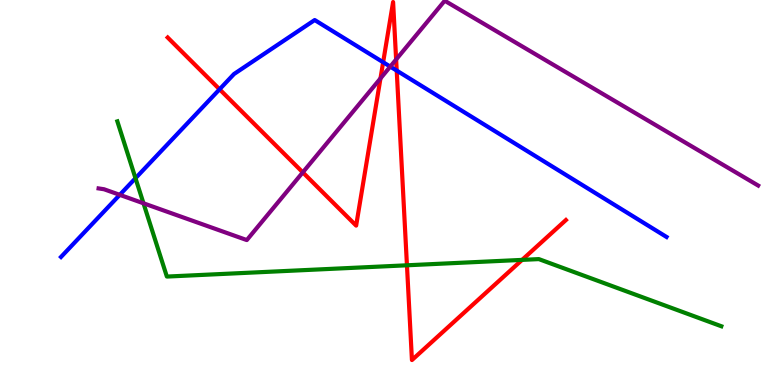[{'lines': ['blue', 'red'], 'intersections': [{'x': 2.83, 'y': 7.68}, {'x': 4.94, 'y': 8.38}, {'x': 5.12, 'y': 8.17}]}, {'lines': ['green', 'red'], 'intersections': [{'x': 5.25, 'y': 3.11}, {'x': 6.74, 'y': 3.25}]}, {'lines': ['purple', 'red'], 'intersections': [{'x': 3.91, 'y': 5.52}, {'x': 4.91, 'y': 7.96}, {'x': 5.11, 'y': 8.45}]}, {'lines': ['blue', 'green'], 'intersections': [{'x': 1.75, 'y': 5.37}]}, {'lines': ['blue', 'purple'], 'intersections': [{'x': 1.55, 'y': 4.94}, {'x': 5.04, 'y': 8.27}]}, {'lines': ['green', 'purple'], 'intersections': [{'x': 1.85, 'y': 4.72}]}]